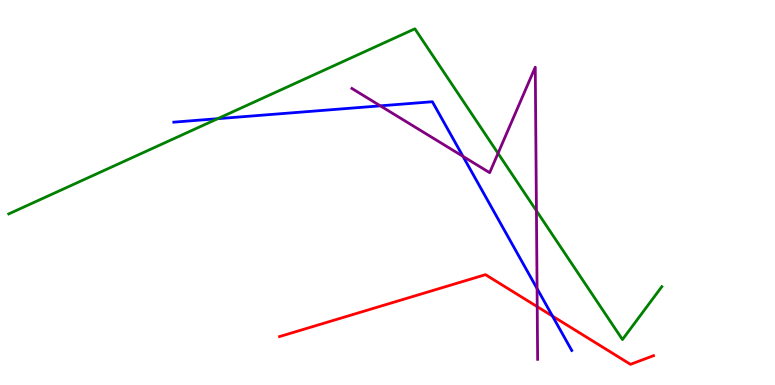[{'lines': ['blue', 'red'], 'intersections': [{'x': 7.13, 'y': 1.79}]}, {'lines': ['green', 'red'], 'intersections': []}, {'lines': ['purple', 'red'], 'intersections': [{'x': 6.93, 'y': 2.03}]}, {'lines': ['blue', 'green'], 'intersections': [{'x': 2.81, 'y': 6.92}]}, {'lines': ['blue', 'purple'], 'intersections': [{'x': 4.91, 'y': 7.25}, {'x': 5.97, 'y': 5.94}, {'x': 6.93, 'y': 2.5}]}, {'lines': ['green', 'purple'], 'intersections': [{'x': 6.43, 'y': 6.02}, {'x': 6.92, 'y': 4.53}]}]